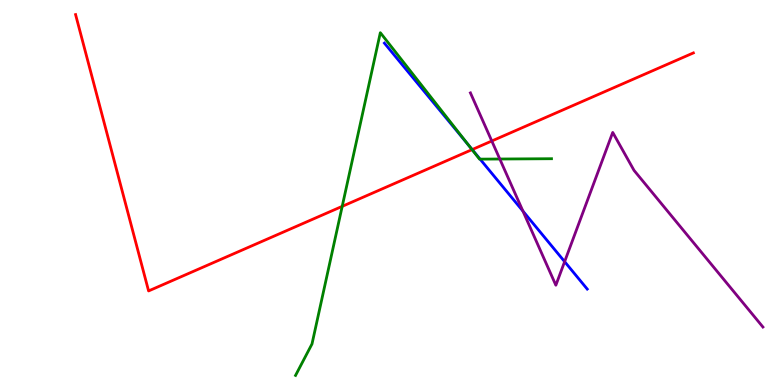[{'lines': ['blue', 'red'], 'intersections': [{'x': 6.09, 'y': 6.12}]}, {'lines': ['green', 'red'], 'intersections': [{'x': 4.42, 'y': 4.64}, {'x': 6.09, 'y': 6.11}]}, {'lines': ['purple', 'red'], 'intersections': [{'x': 6.35, 'y': 6.34}]}, {'lines': ['blue', 'green'], 'intersections': [{'x': 6.05, 'y': 6.23}, {'x': 6.19, 'y': 5.87}]}, {'lines': ['blue', 'purple'], 'intersections': [{'x': 6.75, 'y': 4.52}, {'x': 7.29, 'y': 3.2}]}, {'lines': ['green', 'purple'], 'intersections': [{'x': 6.45, 'y': 5.87}]}]